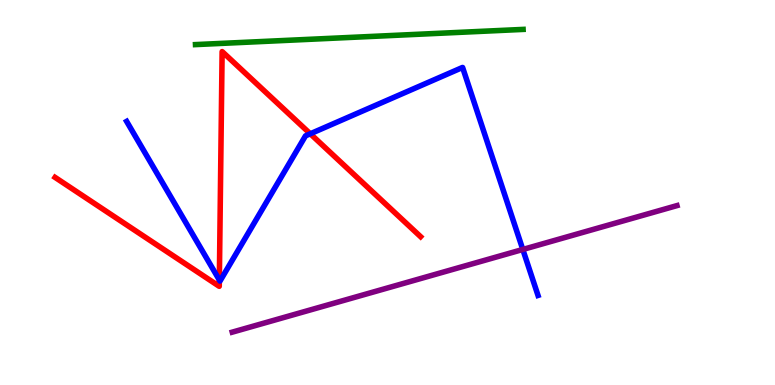[{'lines': ['blue', 'red'], 'intersections': [{'x': 2.83, 'y': 2.73}, {'x': 4.0, 'y': 6.53}]}, {'lines': ['green', 'red'], 'intersections': []}, {'lines': ['purple', 'red'], 'intersections': []}, {'lines': ['blue', 'green'], 'intersections': []}, {'lines': ['blue', 'purple'], 'intersections': [{'x': 6.75, 'y': 3.52}]}, {'lines': ['green', 'purple'], 'intersections': []}]